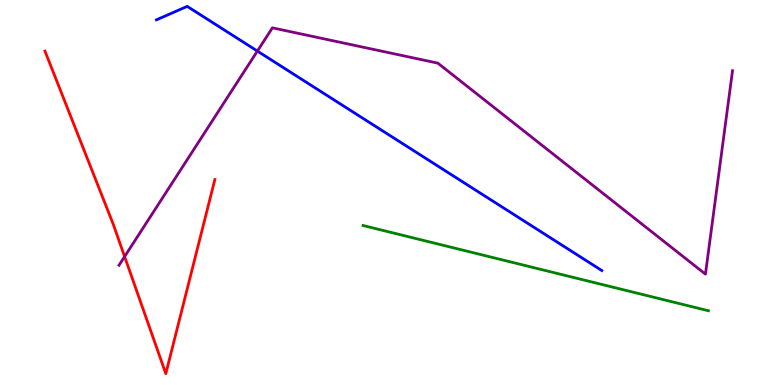[{'lines': ['blue', 'red'], 'intersections': []}, {'lines': ['green', 'red'], 'intersections': []}, {'lines': ['purple', 'red'], 'intersections': [{'x': 1.61, 'y': 3.34}]}, {'lines': ['blue', 'green'], 'intersections': []}, {'lines': ['blue', 'purple'], 'intersections': [{'x': 3.32, 'y': 8.67}]}, {'lines': ['green', 'purple'], 'intersections': []}]